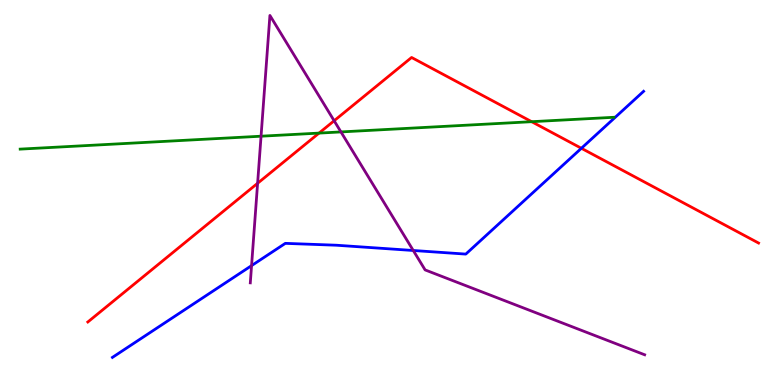[{'lines': ['blue', 'red'], 'intersections': [{'x': 7.5, 'y': 6.15}]}, {'lines': ['green', 'red'], 'intersections': [{'x': 4.12, 'y': 6.54}, {'x': 6.86, 'y': 6.84}]}, {'lines': ['purple', 'red'], 'intersections': [{'x': 3.32, 'y': 5.24}, {'x': 4.31, 'y': 6.86}]}, {'lines': ['blue', 'green'], 'intersections': []}, {'lines': ['blue', 'purple'], 'intersections': [{'x': 3.25, 'y': 3.1}, {'x': 5.33, 'y': 3.49}]}, {'lines': ['green', 'purple'], 'intersections': [{'x': 3.37, 'y': 6.46}, {'x': 4.4, 'y': 6.57}]}]